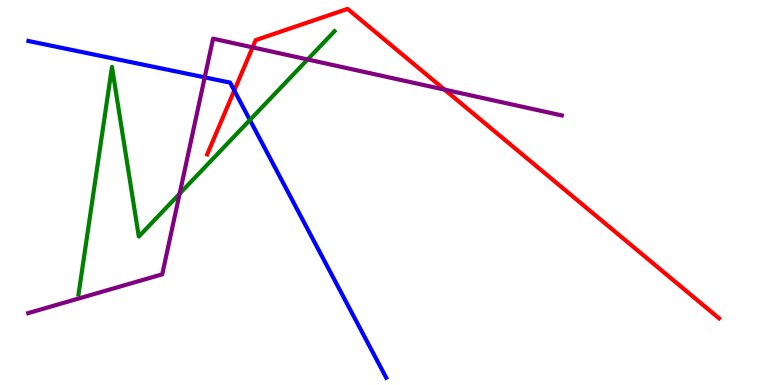[{'lines': ['blue', 'red'], 'intersections': [{'x': 3.02, 'y': 7.65}]}, {'lines': ['green', 'red'], 'intersections': []}, {'lines': ['purple', 'red'], 'intersections': [{'x': 3.26, 'y': 8.77}, {'x': 5.74, 'y': 7.67}]}, {'lines': ['blue', 'green'], 'intersections': [{'x': 3.22, 'y': 6.88}]}, {'lines': ['blue', 'purple'], 'intersections': [{'x': 2.64, 'y': 7.99}]}, {'lines': ['green', 'purple'], 'intersections': [{'x': 2.32, 'y': 4.97}, {'x': 3.97, 'y': 8.46}]}]